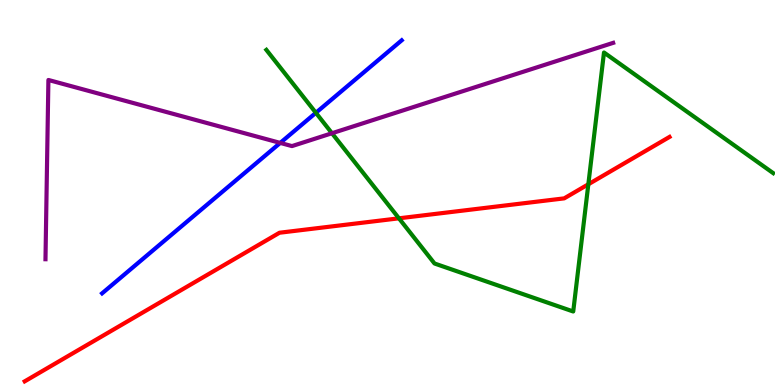[{'lines': ['blue', 'red'], 'intersections': []}, {'lines': ['green', 'red'], 'intersections': [{'x': 5.15, 'y': 4.33}, {'x': 7.59, 'y': 5.21}]}, {'lines': ['purple', 'red'], 'intersections': []}, {'lines': ['blue', 'green'], 'intersections': [{'x': 4.08, 'y': 7.07}]}, {'lines': ['blue', 'purple'], 'intersections': [{'x': 3.62, 'y': 6.29}]}, {'lines': ['green', 'purple'], 'intersections': [{'x': 4.28, 'y': 6.54}]}]